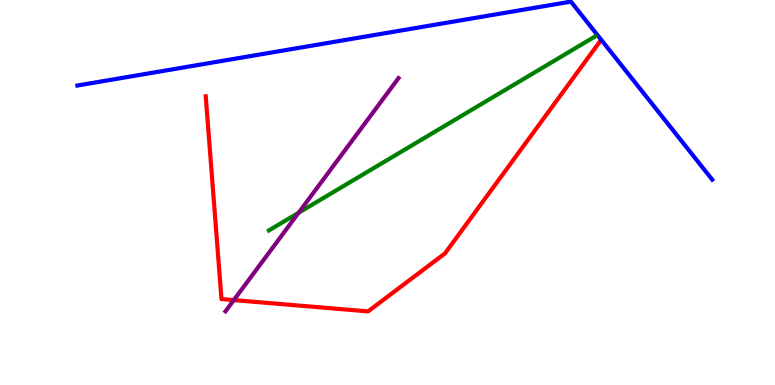[{'lines': ['blue', 'red'], 'intersections': []}, {'lines': ['green', 'red'], 'intersections': []}, {'lines': ['purple', 'red'], 'intersections': [{'x': 3.02, 'y': 2.21}]}, {'lines': ['blue', 'green'], 'intersections': []}, {'lines': ['blue', 'purple'], 'intersections': []}, {'lines': ['green', 'purple'], 'intersections': [{'x': 3.85, 'y': 4.47}]}]